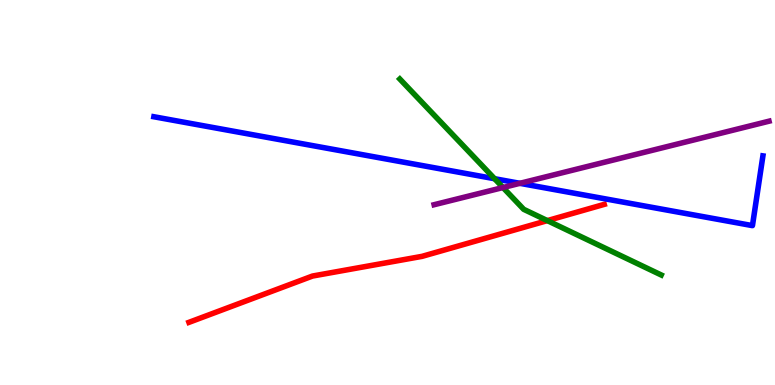[{'lines': ['blue', 'red'], 'intersections': []}, {'lines': ['green', 'red'], 'intersections': [{'x': 7.06, 'y': 4.27}]}, {'lines': ['purple', 'red'], 'intersections': []}, {'lines': ['blue', 'green'], 'intersections': [{'x': 6.38, 'y': 5.36}]}, {'lines': ['blue', 'purple'], 'intersections': [{'x': 6.71, 'y': 5.24}]}, {'lines': ['green', 'purple'], 'intersections': [{'x': 6.49, 'y': 5.13}]}]